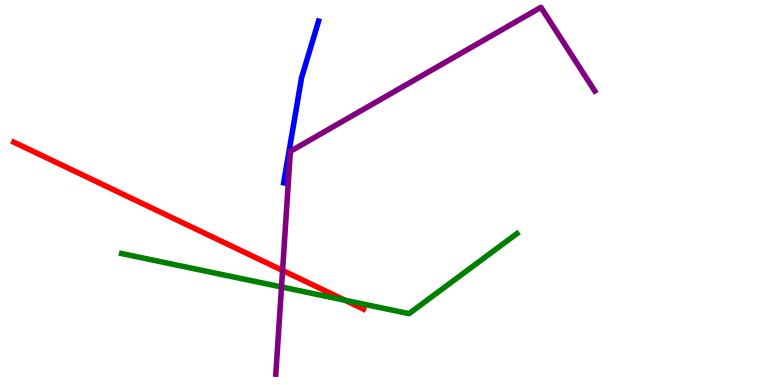[{'lines': ['blue', 'red'], 'intersections': []}, {'lines': ['green', 'red'], 'intersections': [{'x': 4.45, 'y': 2.2}]}, {'lines': ['purple', 'red'], 'intersections': [{'x': 3.65, 'y': 2.98}]}, {'lines': ['blue', 'green'], 'intersections': []}, {'lines': ['blue', 'purple'], 'intersections': []}, {'lines': ['green', 'purple'], 'intersections': [{'x': 3.63, 'y': 2.55}]}]